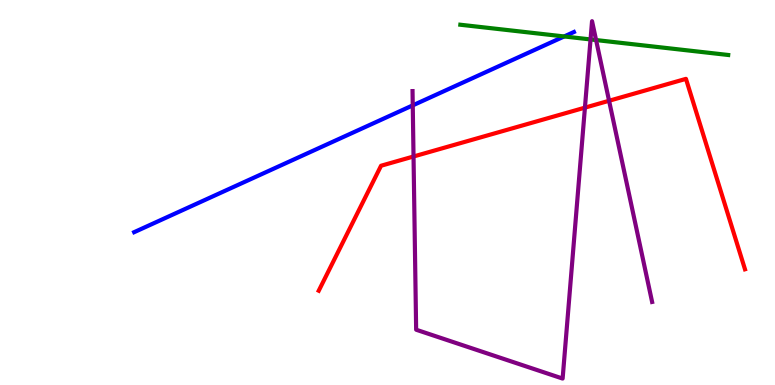[{'lines': ['blue', 'red'], 'intersections': []}, {'lines': ['green', 'red'], 'intersections': []}, {'lines': ['purple', 'red'], 'intersections': [{'x': 5.34, 'y': 5.94}, {'x': 7.55, 'y': 7.2}, {'x': 7.86, 'y': 7.38}]}, {'lines': ['blue', 'green'], 'intersections': [{'x': 7.28, 'y': 9.05}]}, {'lines': ['blue', 'purple'], 'intersections': [{'x': 5.33, 'y': 7.26}]}, {'lines': ['green', 'purple'], 'intersections': [{'x': 7.62, 'y': 8.98}, {'x': 7.69, 'y': 8.96}]}]